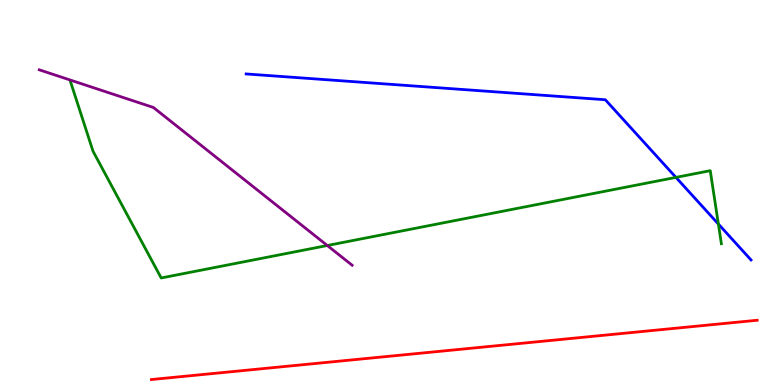[{'lines': ['blue', 'red'], 'intersections': []}, {'lines': ['green', 'red'], 'intersections': []}, {'lines': ['purple', 'red'], 'intersections': []}, {'lines': ['blue', 'green'], 'intersections': [{'x': 8.72, 'y': 5.39}, {'x': 9.27, 'y': 4.18}]}, {'lines': ['blue', 'purple'], 'intersections': []}, {'lines': ['green', 'purple'], 'intersections': [{'x': 4.22, 'y': 3.62}]}]